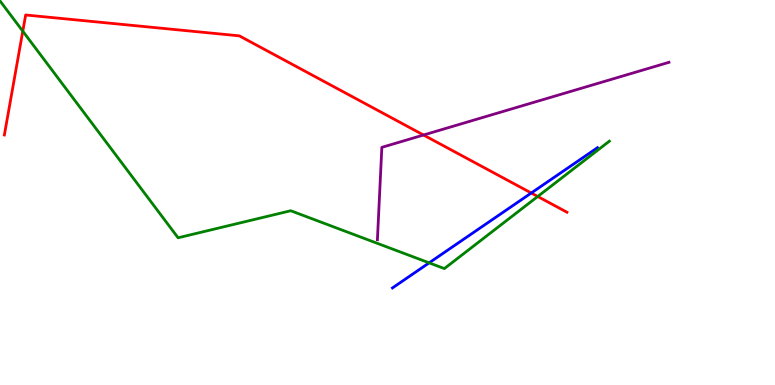[{'lines': ['blue', 'red'], 'intersections': [{'x': 6.85, 'y': 4.99}]}, {'lines': ['green', 'red'], 'intersections': [{'x': 0.294, 'y': 9.19}, {'x': 6.94, 'y': 4.9}]}, {'lines': ['purple', 'red'], 'intersections': [{'x': 5.46, 'y': 6.49}]}, {'lines': ['blue', 'green'], 'intersections': [{'x': 5.54, 'y': 3.17}]}, {'lines': ['blue', 'purple'], 'intersections': []}, {'lines': ['green', 'purple'], 'intersections': []}]